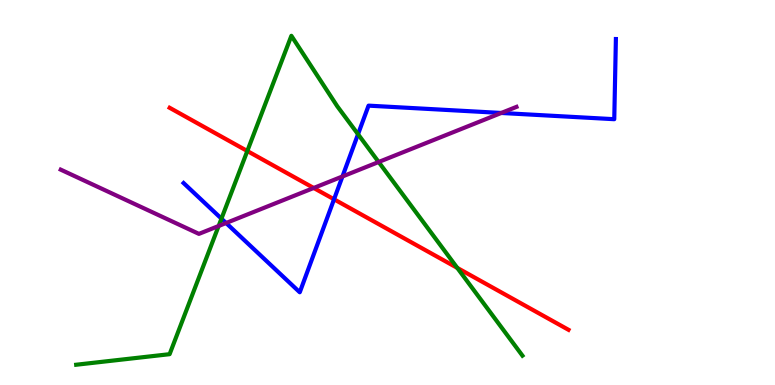[{'lines': ['blue', 'red'], 'intersections': [{'x': 4.31, 'y': 4.82}]}, {'lines': ['green', 'red'], 'intersections': [{'x': 3.19, 'y': 6.08}, {'x': 5.9, 'y': 3.04}]}, {'lines': ['purple', 'red'], 'intersections': [{'x': 4.05, 'y': 5.12}]}, {'lines': ['blue', 'green'], 'intersections': [{'x': 2.86, 'y': 4.32}, {'x': 4.62, 'y': 6.51}]}, {'lines': ['blue', 'purple'], 'intersections': [{'x': 2.92, 'y': 4.21}, {'x': 4.42, 'y': 5.42}, {'x': 6.47, 'y': 7.07}]}, {'lines': ['green', 'purple'], 'intersections': [{'x': 2.82, 'y': 4.13}, {'x': 4.89, 'y': 5.79}]}]